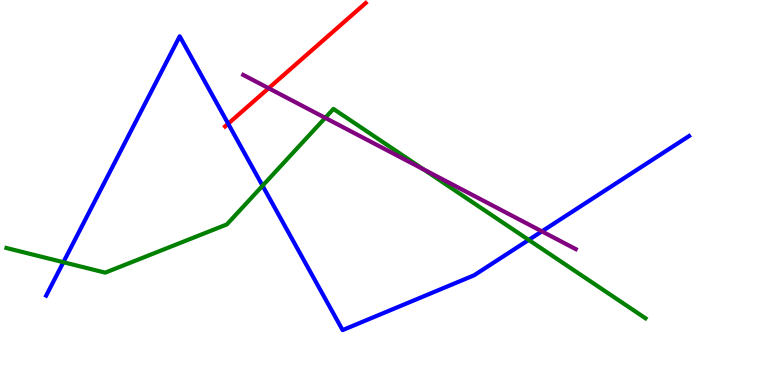[{'lines': ['blue', 'red'], 'intersections': [{'x': 2.94, 'y': 6.79}]}, {'lines': ['green', 'red'], 'intersections': []}, {'lines': ['purple', 'red'], 'intersections': [{'x': 3.47, 'y': 7.71}]}, {'lines': ['blue', 'green'], 'intersections': [{'x': 0.818, 'y': 3.19}, {'x': 3.39, 'y': 5.18}, {'x': 6.82, 'y': 3.77}]}, {'lines': ['blue', 'purple'], 'intersections': [{'x': 6.99, 'y': 3.99}]}, {'lines': ['green', 'purple'], 'intersections': [{'x': 4.2, 'y': 6.94}, {'x': 5.46, 'y': 5.6}]}]